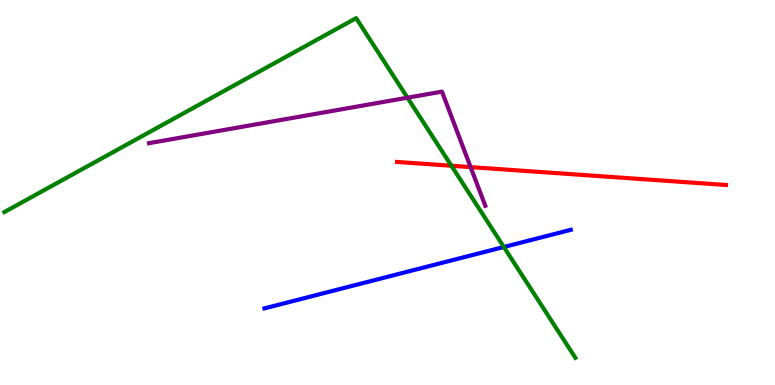[{'lines': ['blue', 'red'], 'intersections': []}, {'lines': ['green', 'red'], 'intersections': [{'x': 5.82, 'y': 5.69}]}, {'lines': ['purple', 'red'], 'intersections': [{'x': 6.07, 'y': 5.66}]}, {'lines': ['blue', 'green'], 'intersections': [{'x': 6.5, 'y': 3.58}]}, {'lines': ['blue', 'purple'], 'intersections': []}, {'lines': ['green', 'purple'], 'intersections': [{'x': 5.26, 'y': 7.46}]}]